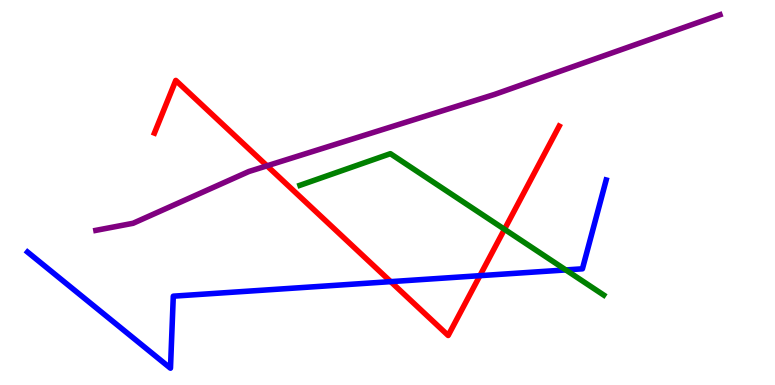[{'lines': ['blue', 'red'], 'intersections': [{'x': 5.04, 'y': 2.68}, {'x': 6.19, 'y': 2.84}]}, {'lines': ['green', 'red'], 'intersections': [{'x': 6.51, 'y': 4.04}]}, {'lines': ['purple', 'red'], 'intersections': [{'x': 3.45, 'y': 5.69}]}, {'lines': ['blue', 'green'], 'intersections': [{'x': 7.3, 'y': 2.99}]}, {'lines': ['blue', 'purple'], 'intersections': []}, {'lines': ['green', 'purple'], 'intersections': []}]